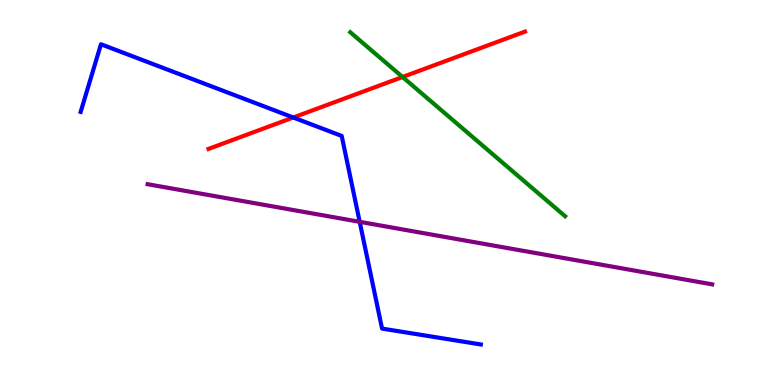[{'lines': ['blue', 'red'], 'intersections': [{'x': 3.78, 'y': 6.95}]}, {'lines': ['green', 'red'], 'intersections': [{'x': 5.19, 'y': 8.0}]}, {'lines': ['purple', 'red'], 'intersections': []}, {'lines': ['blue', 'green'], 'intersections': []}, {'lines': ['blue', 'purple'], 'intersections': [{'x': 4.64, 'y': 4.24}]}, {'lines': ['green', 'purple'], 'intersections': []}]